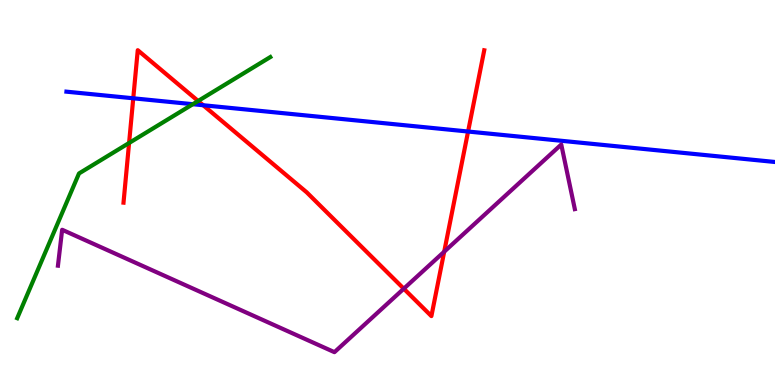[{'lines': ['blue', 'red'], 'intersections': [{'x': 1.72, 'y': 7.45}, {'x': 2.62, 'y': 7.27}, {'x': 6.04, 'y': 6.58}]}, {'lines': ['green', 'red'], 'intersections': [{'x': 1.67, 'y': 6.29}, {'x': 2.56, 'y': 7.38}]}, {'lines': ['purple', 'red'], 'intersections': [{'x': 5.21, 'y': 2.5}, {'x': 5.73, 'y': 3.46}]}, {'lines': ['blue', 'green'], 'intersections': [{'x': 2.49, 'y': 7.29}]}, {'lines': ['blue', 'purple'], 'intersections': []}, {'lines': ['green', 'purple'], 'intersections': []}]